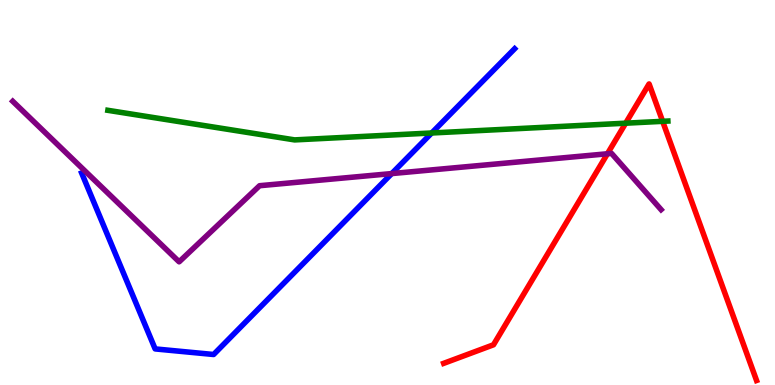[{'lines': ['blue', 'red'], 'intersections': []}, {'lines': ['green', 'red'], 'intersections': [{'x': 8.07, 'y': 6.8}, {'x': 8.55, 'y': 6.85}]}, {'lines': ['purple', 'red'], 'intersections': [{'x': 7.84, 'y': 6.01}]}, {'lines': ['blue', 'green'], 'intersections': [{'x': 5.57, 'y': 6.55}]}, {'lines': ['blue', 'purple'], 'intersections': [{'x': 5.05, 'y': 5.49}]}, {'lines': ['green', 'purple'], 'intersections': []}]